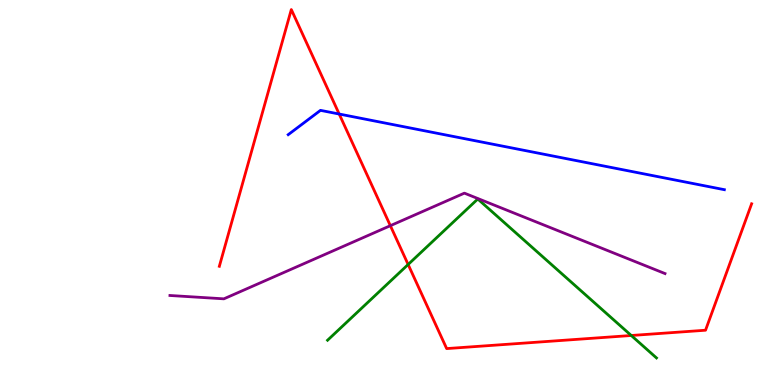[{'lines': ['blue', 'red'], 'intersections': [{'x': 4.38, 'y': 7.04}]}, {'lines': ['green', 'red'], 'intersections': [{'x': 5.27, 'y': 3.13}, {'x': 8.15, 'y': 1.29}]}, {'lines': ['purple', 'red'], 'intersections': [{'x': 5.04, 'y': 4.14}]}, {'lines': ['blue', 'green'], 'intersections': []}, {'lines': ['blue', 'purple'], 'intersections': []}, {'lines': ['green', 'purple'], 'intersections': []}]